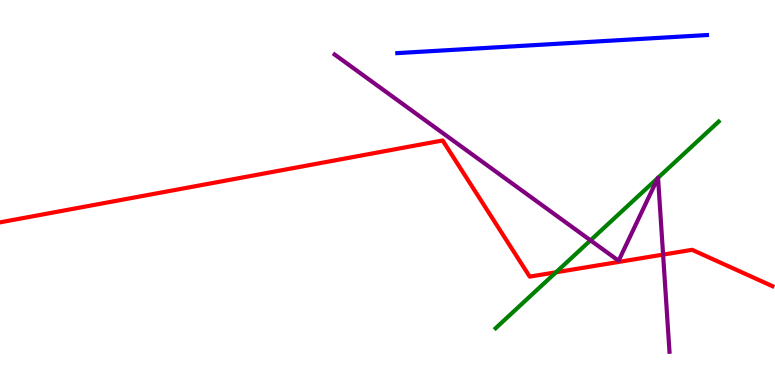[{'lines': ['blue', 'red'], 'intersections': []}, {'lines': ['green', 'red'], 'intersections': [{'x': 7.17, 'y': 2.93}]}, {'lines': ['purple', 'red'], 'intersections': [{'x': 8.56, 'y': 3.39}]}, {'lines': ['blue', 'green'], 'intersections': []}, {'lines': ['blue', 'purple'], 'intersections': []}, {'lines': ['green', 'purple'], 'intersections': [{'x': 7.62, 'y': 3.76}, {'x': 8.49, 'y': 5.38}, {'x': 8.49, 'y': 5.38}]}]